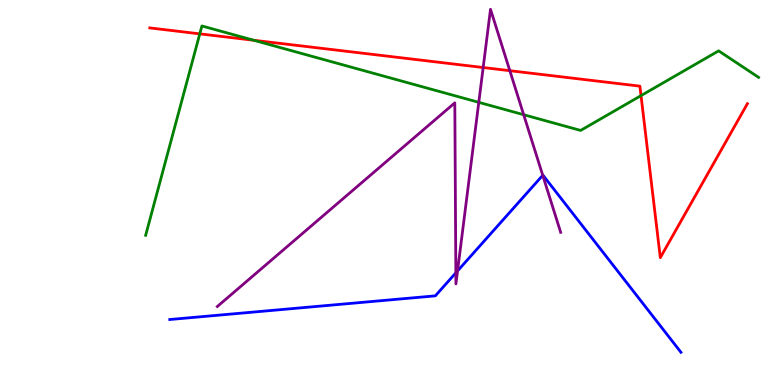[{'lines': ['blue', 'red'], 'intersections': []}, {'lines': ['green', 'red'], 'intersections': [{'x': 2.58, 'y': 9.12}, {'x': 3.27, 'y': 8.95}, {'x': 8.27, 'y': 7.52}]}, {'lines': ['purple', 'red'], 'intersections': [{'x': 6.23, 'y': 8.25}, {'x': 6.58, 'y': 8.16}]}, {'lines': ['blue', 'green'], 'intersections': []}, {'lines': ['blue', 'purple'], 'intersections': [{'x': 5.88, 'y': 2.91}, {'x': 5.9, 'y': 2.96}, {'x': 7.0, 'y': 5.45}]}, {'lines': ['green', 'purple'], 'intersections': [{'x': 6.18, 'y': 7.34}, {'x': 6.76, 'y': 7.02}]}]